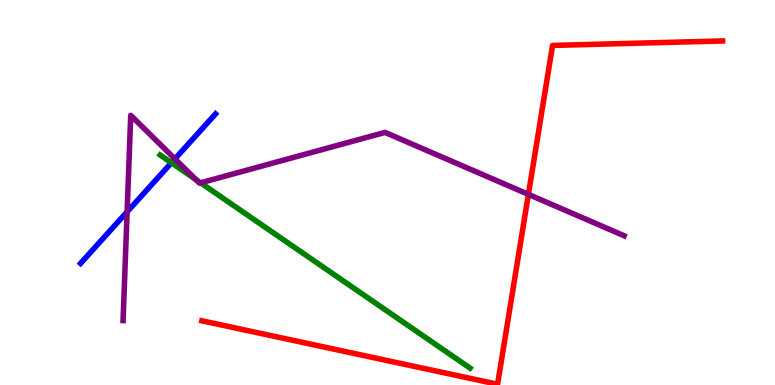[{'lines': ['blue', 'red'], 'intersections': []}, {'lines': ['green', 'red'], 'intersections': []}, {'lines': ['purple', 'red'], 'intersections': [{'x': 6.82, 'y': 4.95}]}, {'lines': ['blue', 'green'], 'intersections': [{'x': 2.21, 'y': 5.77}]}, {'lines': ['blue', 'purple'], 'intersections': [{'x': 1.64, 'y': 4.5}, {'x': 2.26, 'y': 5.87}]}, {'lines': ['green', 'purple'], 'intersections': [{'x': 2.53, 'y': 5.33}, {'x': 2.59, 'y': 5.25}]}]